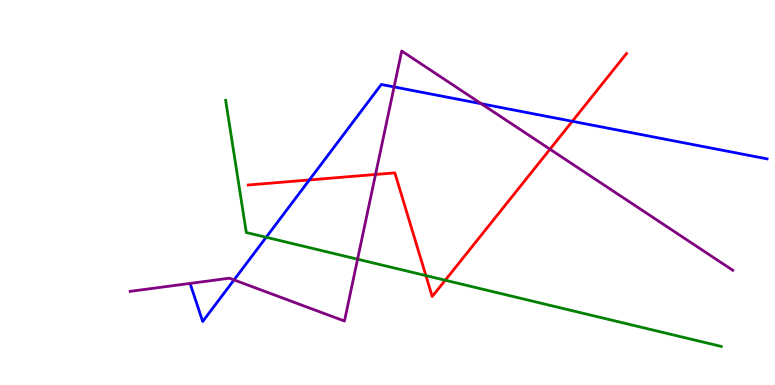[{'lines': ['blue', 'red'], 'intersections': [{'x': 3.99, 'y': 5.33}, {'x': 7.38, 'y': 6.85}]}, {'lines': ['green', 'red'], 'intersections': [{'x': 5.5, 'y': 2.84}, {'x': 5.75, 'y': 2.72}]}, {'lines': ['purple', 'red'], 'intersections': [{'x': 4.85, 'y': 5.47}, {'x': 7.1, 'y': 6.12}]}, {'lines': ['blue', 'green'], 'intersections': [{'x': 3.43, 'y': 3.84}]}, {'lines': ['blue', 'purple'], 'intersections': [{'x': 3.02, 'y': 2.73}, {'x': 5.08, 'y': 7.74}, {'x': 6.21, 'y': 7.31}]}, {'lines': ['green', 'purple'], 'intersections': [{'x': 4.61, 'y': 3.27}]}]